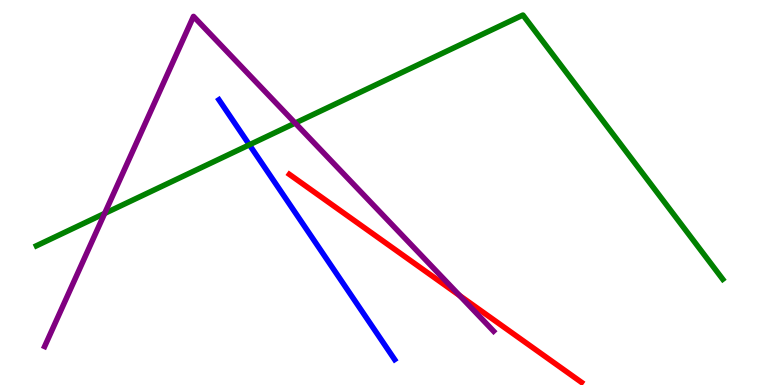[{'lines': ['blue', 'red'], 'intersections': []}, {'lines': ['green', 'red'], 'intersections': []}, {'lines': ['purple', 'red'], 'intersections': [{'x': 5.93, 'y': 2.32}]}, {'lines': ['blue', 'green'], 'intersections': [{'x': 3.22, 'y': 6.24}]}, {'lines': ['blue', 'purple'], 'intersections': []}, {'lines': ['green', 'purple'], 'intersections': [{'x': 1.35, 'y': 4.46}, {'x': 3.81, 'y': 6.8}]}]